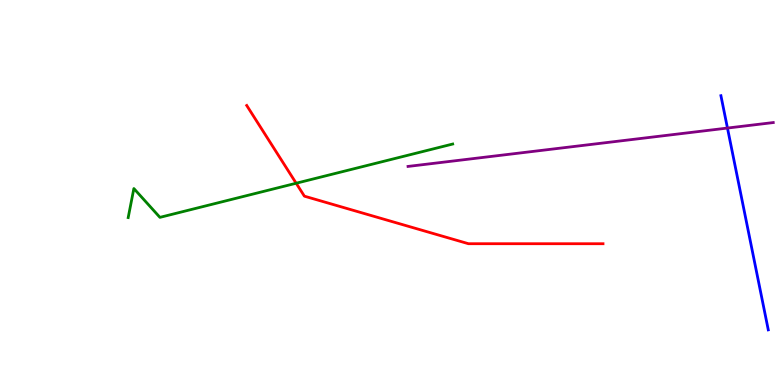[{'lines': ['blue', 'red'], 'intersections': []}, {'lines': ['green', 'red'], 'intersections': [{'x': 3.82, 'y': 5.24}]}, {'lines': ['purple', 'red'], 'intersections': []}, {'lines': ['blue', 'green'], 'intersections': []}, {'lines': ['blue', 'purple'], 'intersections': [{'x': 9.39, 'y': 6.67}]}, {'lines': ['green', 'purple'], 'intersections': []}]